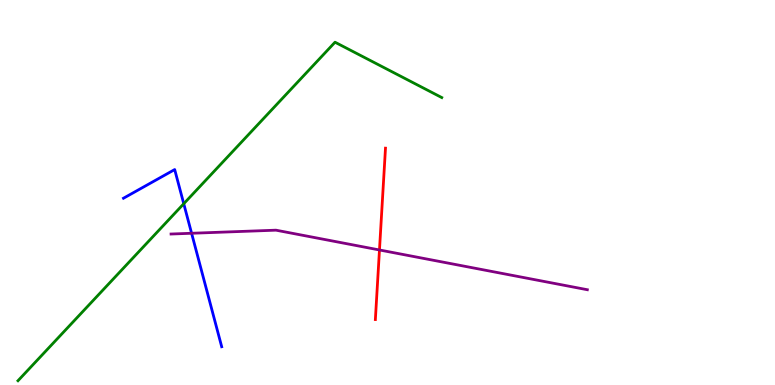[{'lines': ['blue', 'red'], 'intersections': []}, {'lines': ['green', 'red'], 'intersections': []}, {'lines': ['purple', 'red'], 'intersections': [{'x': 4.9, 'y': 3.51}]}, {'lines': ['blue', 'green'], 'intersections': [{'x': 2.37, 'y': 4.71}]}, {'lines': ['blue', 'purple'], 'intersections': [{'x': 2.47, 'y': 3.94}]}, {'lines': ['green', 'purple'], 'intersections': []}]